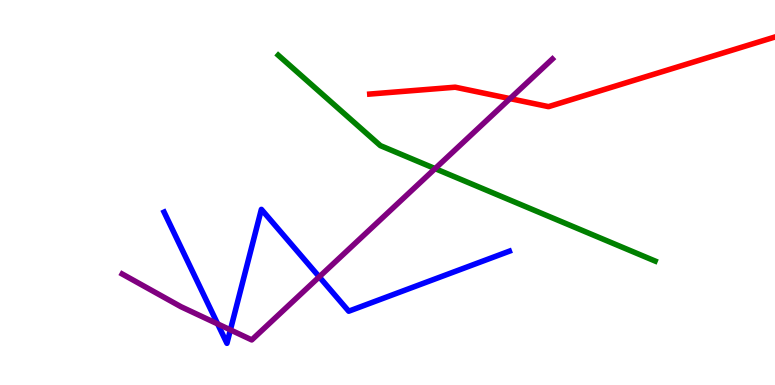[{'lines': ['blue', 'red'], 'intersections': []}, {'lines': ['green', 'red'], 'intersections': []}, {'lines': ['purple', 'red'], 'intersections': [{'x': 6.58, 'y': 7.44}]}, {'lines': ['blue', 'green'], 'intersections': []}, {'lines': ['blue', 'purple'], 'intersections': [{'x': 2.81, 'y': 1.59}, {'x': 2.97, 'y': 1.43}, {'x': 4.12, 'y': 2.81}]}, {'lines': ['green', 'purple'], 'intersections': [{'x': 5.61, 'y': 5.62}]}]